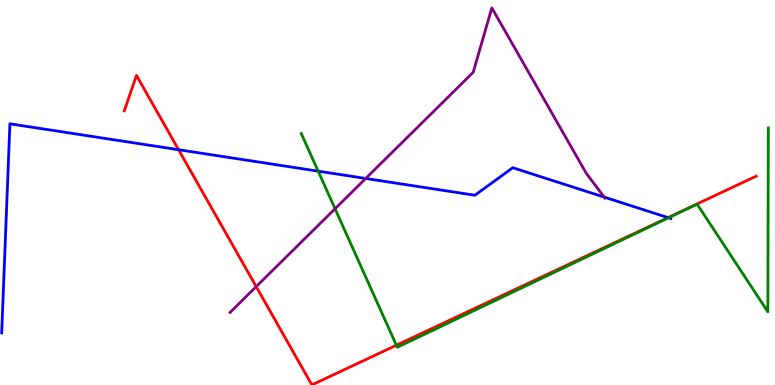[{'lines': ['blue', 'red'], 'intersections': [{'x': 2.3, 'y': 6.11}, {'x': 8.62, 'y': 4.35}]}, {'lines': ['green', 'red'], 'intersections': [{'x': 5.11, 'y': 1.03}]}, {'lines': ['purple', 'red'], 'intersections': [{'x': 3.31, 'y': 2.56}]}, {'lines': ['blue', 'green'], 'intersections': [{'x': 4.11, 'y': 5.55}, {'x': 8.63, 'y': 4.34}]}, {'lines': ['blue', 'purple'], 'intersections': [{'x': 4.72, 'y': 5.36}, {'x': 7.8, 'y': 4.88}]}, {'lines': ['green', 'purple'], 'intersections': [{'x': 4.32, 'y': 4.58}]}]